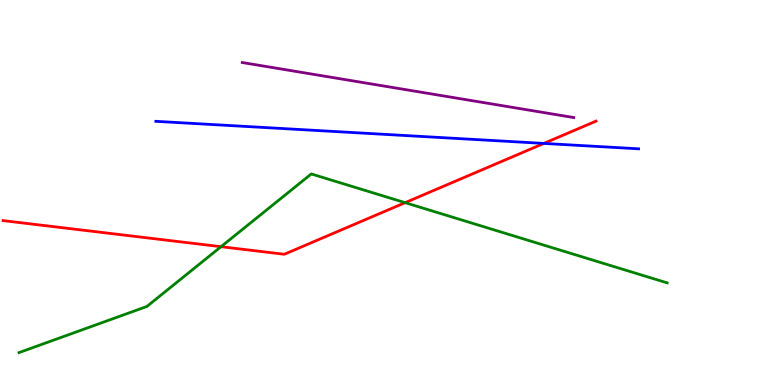[{'lines': ['blue', 'red'], 'intersections': [{'x': 7.02, 'y': 6.27}]}, {'lines': ['green', 'red'], 'intersections': [{'x': 2.85, 'y': 3.59}, {'x': 5.23, 'y': 4.74}]}, {'lines': ['purple', 'red'], 'intersections': []}, {'lines': ['blue', 'green'], 'intersections': []}, {'lines': ['blue', 'purple'], 'intersections': []}, {'lines': ['green', 'purple'], 'intersections': []}]